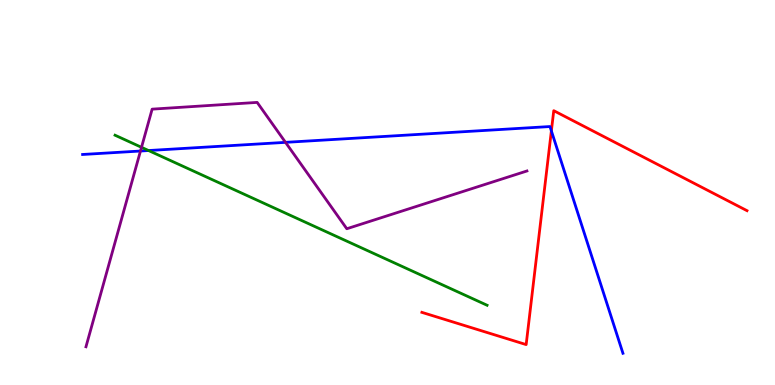[{'lines': ['blue', 'red'], 'intersections': [{'x': 7.11, 'y': 6.6}]}, {'lines': ['green', 'red'], 'intersections': []}, {'lines': ['purple', 'red'], 'intersections': []}, {'lines': ['blue', 'green'], 'intersections': [{'x': 1.92, 'y': 6.09}]}, {'lines': ['blue', 'purple'], 'intersections': [{'x': 1.81, 'y': 6.08}, {'x': 3.68, 'y': 6.3}]}, {'lines': ['green', 'purple'], 'intersections': [{'x': 1.83, 'y': 6.17}]}]